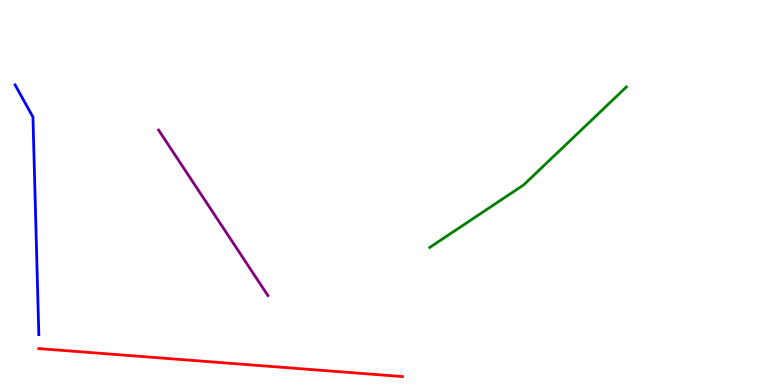[{'lines': ['blue', 'red'], 'intersections': []}, {'lines': ['green', 'red'], 'intersections': []}, {'lines': ['purple', 'red'], 'intersections': []}, {'lines': ['blue', 'green'], 'intersections': []}, {'lines': ['blue', 'purple'], 'intersections': []}, {'lines': ['green', 'purple'], 'intersections': []}]